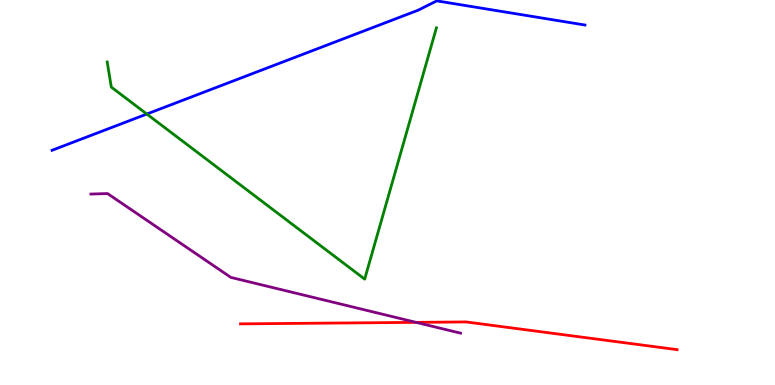[{'lines': ['blue', 'red'], 'intersections': []}, {'lines': ['green', 'red'], 'intersections': []}, {'lines': ['purple', 'red'], 'intersections': [{'x': 5.37, 'y': 1.63}]}, {'lines': ['blue', 'green'], 'intersections': [{'x': 1.89, 'y': 7.04}]}, {'lines': ['blue', 'purple'], 'intersections': []}, {'lines': ['green', 'purple'], 'intersections': []}]